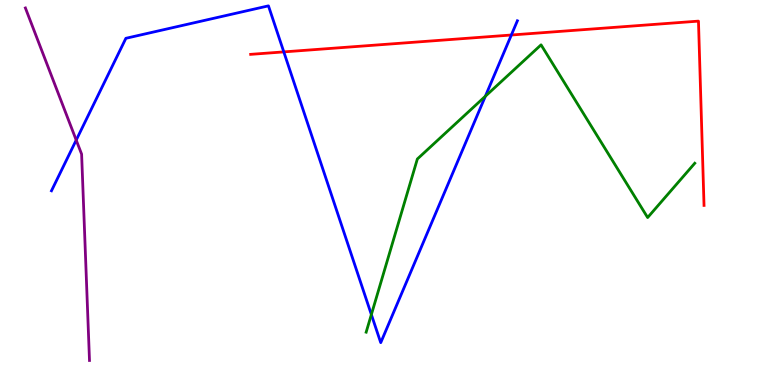[{'lines': ['blue', 'red'], 'intersections': [{'x': 3.66, 'y': 8.65}, {'x': 6.6, 'y': 9.09}]}, {'lines': ['green', 'red'], 'intersections': []}, {'lines': ['purple', 'red'], 'intersections': []}, {'lines': ['blue', 'green'], 'intersections': [{'x': 4.79, 'y': 1.83}, {'x': 6.26, 'y': 7.5}]}, {'lines': ['blue', 'purple'], 'intersections': [{'x': 0.983, 'y': 6.36}]}, {'lines': ['green', 'purple'], 'intersections': []}]